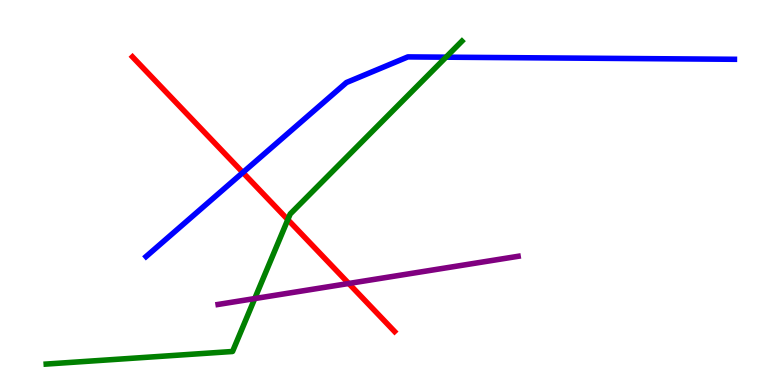[{'lines': ['blue', 'red'], 'intersections': [{'x': 3.13, 'y': 5.52}]}, {'lines': ['green', 'red'], 'intersections': [{'x': 3.71, 'y': 4.3}]}, {'lines': ['purple', 'red'], 'intersections': [{'x': 4.5, 'y': 2.64}]}, {'lines': ['blue', 'green'], 'intersections': [{'x': 5.75, 'y': 8.51}]}, {'lines': ['blue', 'purple'], 'intersections': []}, {'lines': ['green', 'purple'], 'intersections': [{'x': 3.29, 'y': 2.24}]}]